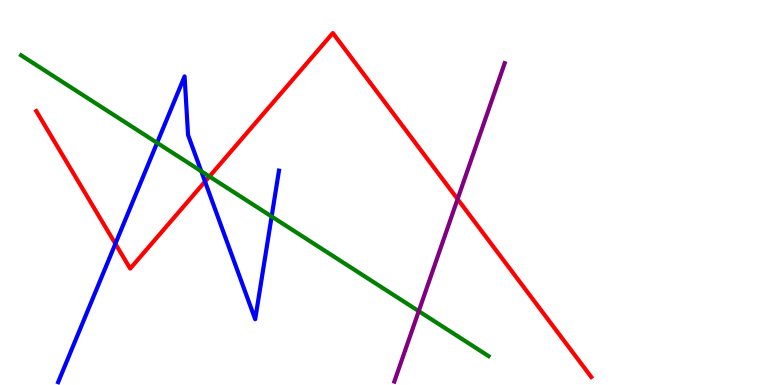[{'lines': ['blue', 'red'], 'intersections': [{'x': 1.49, 'y': 3.67}, {'x': 2.65, 'y': 5.28}]}, {'lines': ['green', 'red'], 'intersections': [{'x': 2.7, 'y': 5.42}]}, {'lines': ['purple', 'red'], 'intersections': [{'x': 5.9, 'y': 4.83}]}, {'lines': ['blue', 'green'], 'intersections': [{'x': 2.03, 'y': 6.29}, {'x': 2.6, 'y': 5.55}, {'x': 3.5, 'y': 4.38}]}, {'lines': ['blue', 'purple'], 'intersections': []}, {'lines': ['green', 'purple'], 'intersections': [{'x': 5.4, 'y': 1.92}]}]